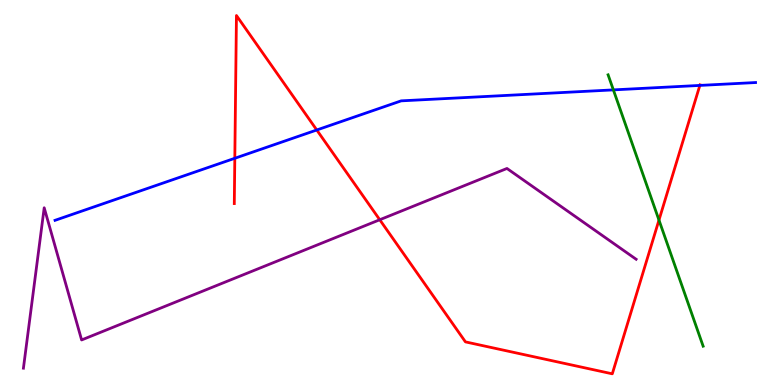[{'lines': ['blue', 'red'], 'intersections': [{'x': 3.03, 'y': 5.89}, {'x': 4.09, 'y': 6.62}, {'x': 9.03, 'y': 7.78}]}, {'lines': ['green', 'red'], 'intersections': [{'x': 8.5, 'y': 4.28}]}, {'lines': ['purple', 'red'], 'intersections': [{'x': 4.9, 'y': 4.29}]}, {'lines': ['blue', 'green'], 'intersections': [{'x': 7.91, 'y': 7.67}]}, {'lines': ['blue', 'purple'], 'intersections': []}, {'lines': ['green', 'purple'], 'intersections': []}]